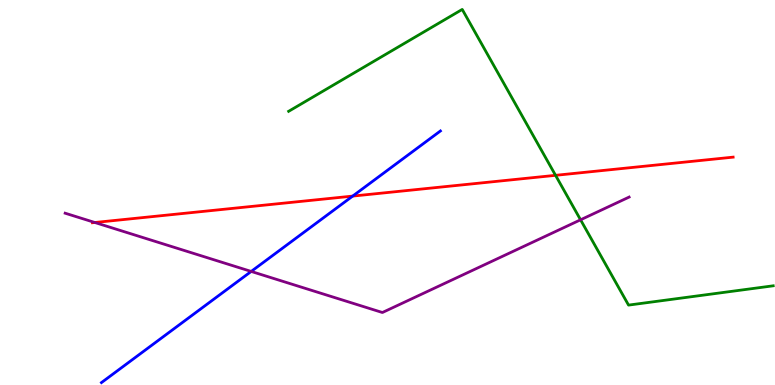[{'lines': ['blue', 'red'], 'intersections': [{'x': 4.55, 'y': 4.91}]}, {'lines': ['green', 'red'], 'intersections': [{'x': 7.17, 'y': 5.45}]}, {'lines': ['purple', 'red'], 'intersections': [{'x': 1.22, 'y': 4.22}]}, {'lines': ['blue', 'green'], 'intersections': []}, {'lines': ['blue', 'purple'], 'intersections': [{'x': 3.24, 'y': 2.95}]}, {'lines': ['green', 'purple'], 'intersections': [{'x': 7.49, 'y': 4.29}]}]